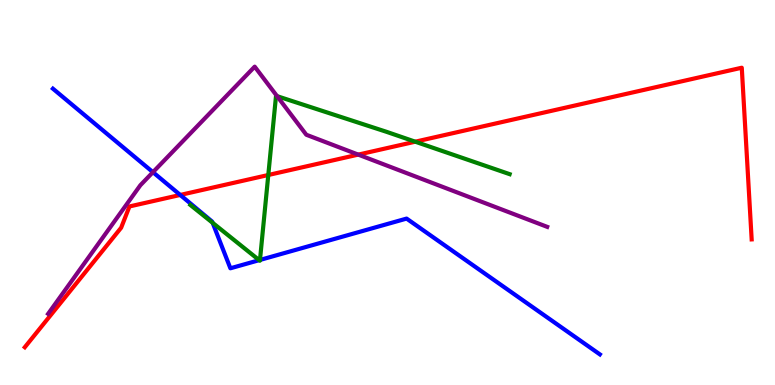[{'lines': ['blue', 'red'], 'intersections': [{'x': 2.33, 'y': 4.94}]}, {'lines': ['green', 'red'], 'intersections': [{'x': 3.46, 'y': 5.45}, {'x': 5.36, 'y': 6.32}]}, {'lines': ['purple', 'red'], 'intersections': [{'x': 4.62, 'y': 5.98}]}, {'lines': ['blue', 'green'], 'intersections': [{'x': 2.74, 'y': 4.21}, {'x': 3.34, 'y': 3.24}, {'x': 3.35, 'y': 3.25}]}, {'lines': ['blue', 'purple'], 'intersections': [{'x': 1.97, 'y': 5.53}]}, {'lines': ['green', 'purple'], 'intersections': [{'x': 3.57, 'y': 7.5}]}]